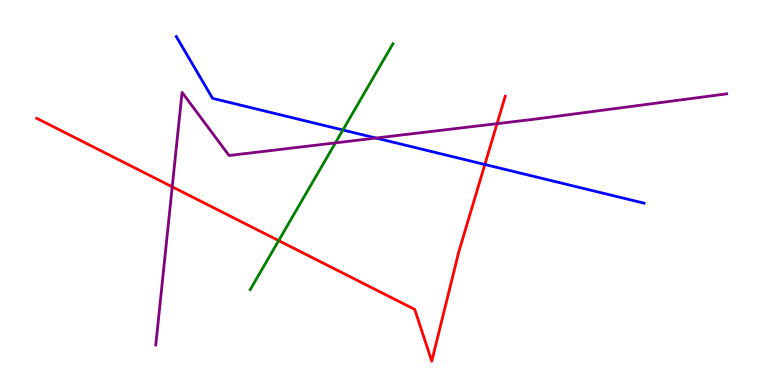[{'lines': ['blue', 'red'], 'intersections': [{'x': 6.26, 'y': 5.73}]}, {'lines': ['green', 'red'], 'intersections': [{'x': 3.6, 'y': 3.75}]}, {'lines': ['purple', 'red'], 'intersections': [{'x': 2.22, 'y': 5.15}, {'x': 6.41, 'y': 6.79}]}, {'lines': ['blue', 'green'], 'intersections': [{'x': 4.42, 'y': 6.62}]}, {'lines': ['blue', 'purple'], 'intersections': [{'x': 4.85, 'y': 6.41}]}, {'lines': ['green', 'purple'], 'intersections': [{'x': 4.33, 'y': 6.29}]}]